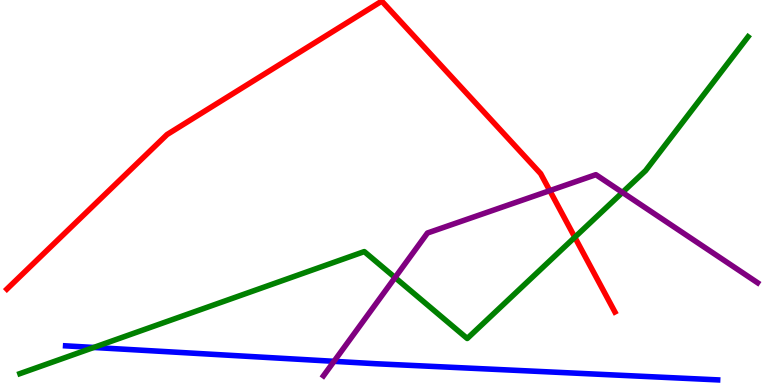[{'lines': ['blue', 'red'], 'intersections': []}, {'lines': ['green', 'red'], 'intersections': [{'x': 7.42, 'y': 3.84}]}, {'lines': ['purple', 'red'], 'intersections': [{'x': 7.09, 'y': 5.05}]}, {'lines': ['blue', 'green'], 'intersections': [{'x': 1.21, 'y': 0.975}]}, {'lines': ['blue', 'purple'], 'intersections': [{'x': 4.31, 'y': 0.615}]}, {'lines': ['green', 'purple'], 'intersections': [{'x': 5.1, 'y': 2.79}, {'x': 8.03, 'y': 5.0}]}]